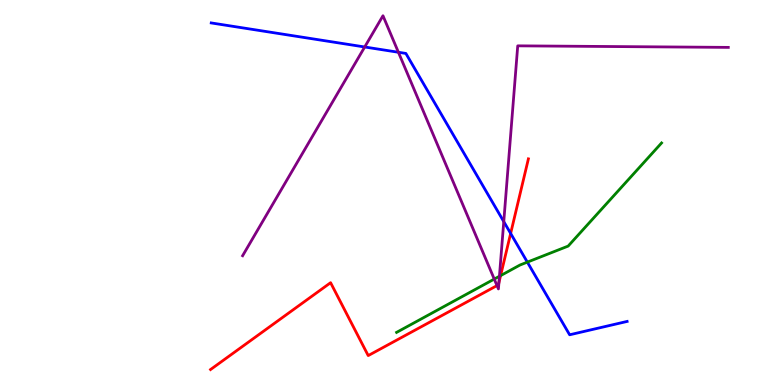[{'lines': ['blue', 'red'], 'intersections': [{'x': 6.59, 'y': 3.94}]}, {'lines': ['green', 'red'], 'intersections': [{'x': 6.46, 'y': 2.84}]}, {'lines': ['purple', 'red'], 'intersections': [{'x': 6.41, 'y': 2.58}, {'x': 6.44, 'y': 2.66}]}, {'lines': ['blue', 'green'], 'intersections': [{'x': 6.8, 'y': 3.19}]}, {'lines': ['blue', 'purple'], 'intersections': [{'x': 4.71, 'y': 8.78}, {'x': 5.14, 'y': 8.64}, {'x': 6.5, 'y': 4.24}]}, {'lines': ['green', 'purple'], 'intersections': [{'x': 6.38, 'y': 2.75}, {'x': 6.44, 'y': 2.82}]}]